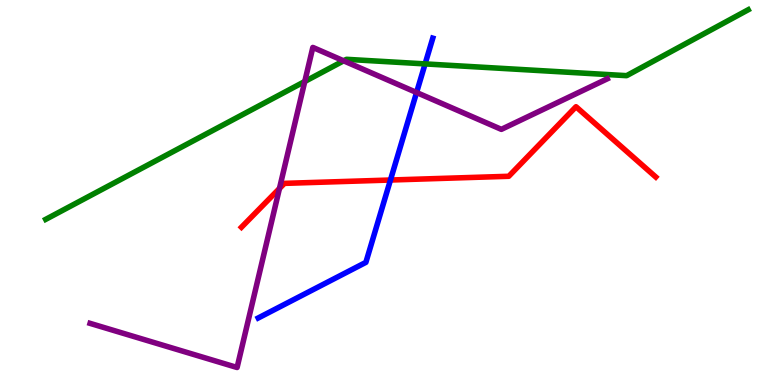[{'lines': ['blue', 'red'], 'intersections': [{'x': 5.04, 'y': 5.32}]}, {'lines': ['green', 'red'], 'intersections': []}, {'lines': ['purple', 'red'], 'intersections': [{'x': 3.61, 'y': 5.1}]}, {'lines': ['blue', 'green'], 'intersections': [{'x': 5.49, 'y': 8.34}]}, {'lines': ['blue', 'purple'], 'intersections': [{'x': 5.38, 'y': 7.6}]}, {'lines': ['green', 'purple'], 'intersections': [{'x': 3.93, 'y': 7.88}, {'x': 4.43, 'y': 8.42}]}]